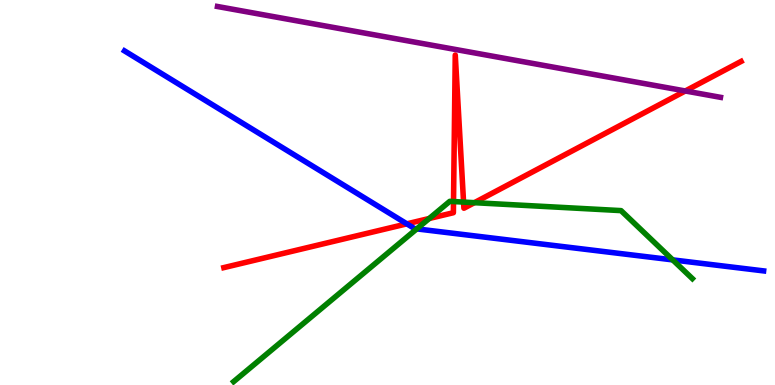[{'lines': ['blue', 'red'], 'intersections': [{'x': 5.25, 'y': 4.19}]}, {'lines': ['green', 'red'], 'intersections': [{'x': 5.54, 'y': 4.32}, {'x': 5.85, 'y': 4.76}, {'x': 5.98, 'y': 4.75}, {'x': 6.12, 'y': 4.74}]}, {'lines': ['purple', 'red'], 'intersections': [{'x': 8.84, 'y': 7.64}]}, {'lines': ['blue', 'green'], 'intersections': [{'x': 5.38, 'y': 4.05}, {'x': 8.68, 'y': 3.25}]}, {'lines': ['blue', 'purple'], 'intersections': []}, {'lines': ['green', 'purple'], 'intersections': []}]